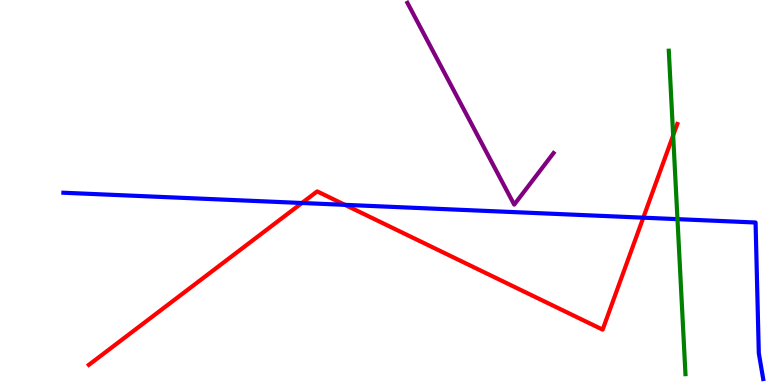[{'lines': ['blue', 'red'], 'intersections': [{'x': 3.9, 'y': 4.73}, {'x': 4.45, 'y': 4.68}, {'x': 8.3, 'y': 4.35}]}, {'lines': ['green', 'red'], 'intersections': [{'x': 8.69, 'y': 6.48}]}, {'lines': ['purple', 'red'], 'intersections': []}, {'lines': ['blue', 'green'], 'intersections': [{'x': 8.74, 'y': 4.31}]}, {'lines': ['blue', 'purple'], 'intersections': []}, {'lines': ['green', 'purple'], 'intersections': []}]